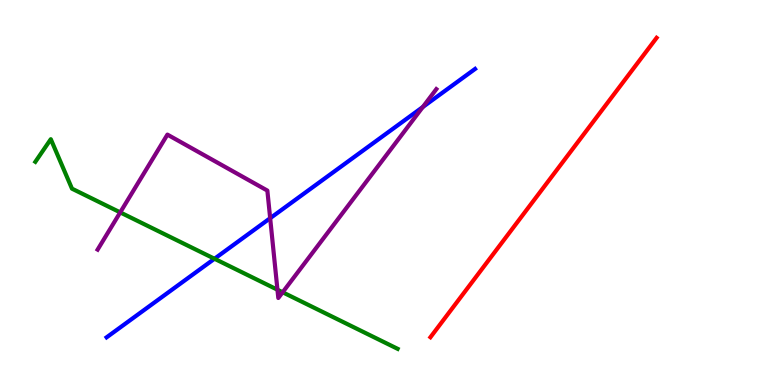[{'lines': ['blue', 'red'], 'intersections': []}, {'lines': ['green', 'red'], 'intersections': []}, {'lines': ['purple', 'red'], 'intersections': []}, {'lines': ['blue', 'green'], 'intersections': [{'x': 2.77, 'y': 3.28}]}, {'lines': ['blue', 'purple'], 'intersections': [{'x': 3.49, 'y': 4.33}, {'x': 5.46, 'y': 7.22}]}, {'lines': ['green', 'purple'], 'intersections': [{'x': 1.55, 'y': 4.48}, {'x': 3.58, 'y': 2.47}, {'x': 3.65, 'y': 2.41}]}]